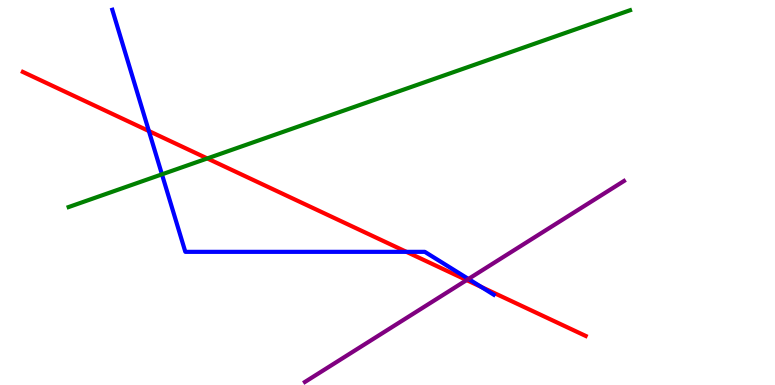[{'lines': ['blue', 'red'], 'intersections': [{'x': 1.92, 'y': 6.6}, {'x': 5.24, 'y': 3.46}, {'x': 6.21, 'y': 2.55}]}, {'lines': ['green', 'red'], 'intersections': [{'x': 2.67, 'y': 5.88}]}, {'lines': ['purple', 'red'], 'intersections': [{'x': 6.02, 'y': 2.72}]}, {'lines': ['blue', 'green'], 'intersections': [{'x': 2.09, 'y': 5.47}]}, {'lines': ['blue', 'purple'], 'intersections': [{'x': 6.04, 'y': 2.75}]}, {'lines': ['green', 'purple'], 'intersections': []}]